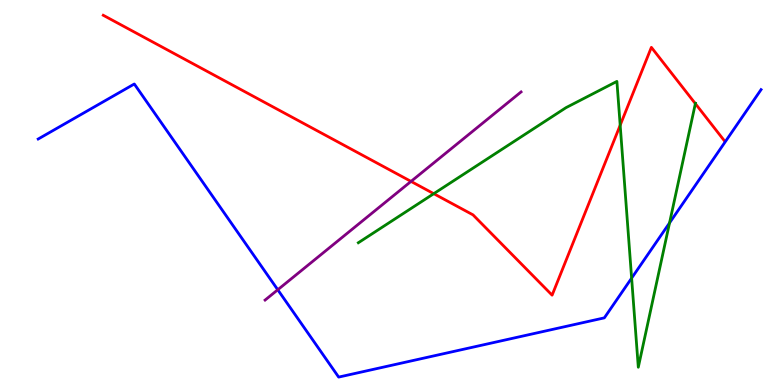[{'lines': ['blue', 'red'], 'intersections': []}, {'lines': ['green', 'red'], 'intersections': [{'x': 5.6, 'y': 4.97}, {'x': 8.0, 'y': 6.75}, {'x': 8.97, 'y': 7.31}]}, {'lines': ['purple', 'red'], 'intersections': [{'x': 5.3, 'y': 5.29}]}, {'lines': ['blue', 'green'], 'intersections': [{'x': 8.15, 'y': 2.78}, {'x': 8.64, 'y': 4.21}]}, {'lines': ['blue', 'purple'], 'intersections': [{'x': 3.58, 'y': 2.47}]}, {'lines': ['green', 'purple'], 'intersections': []}]